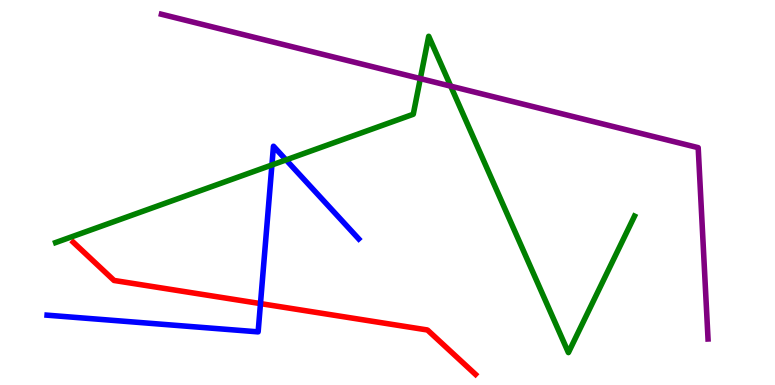[{'lines': ['blue', 'red'], 'intersections': [{'x': 3.36, 'y': 2.11}]}, {'lines': ['green', 'red'], 'intersections': []}, {'lines': ['purple', 'red'], 'intersections': []}, {'lines': ['blue', 'green'], 'intersections': [{'x': 3.51, 'y': 5.71}, {'x': 3.69, 'y': 5.85}]}, {'lines': ['blue', 'purple'], 'intersections': []}, {'lines': ['green', 'purple'], 'intersections': [{'x': 5.42, 'y': 7.96}, {'x': 5.82, 'y': 7.76}]}]